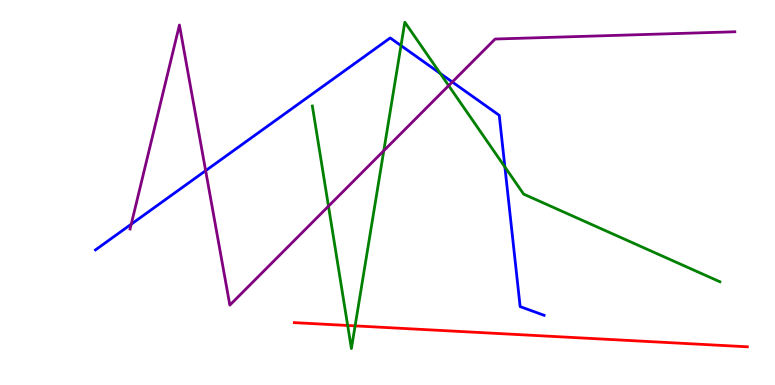[{'lines': ['blue', 'red'], 'intersections': []}, {'lines': ['green', 'red'], 'intersections': [{'x': 4.49, 'y': 1.55}, {'x': 4.58, 'y': 1.54}]}, {'lines': ['purple', 'red'], 'intersections': []}, {'lines': ['blue', 'green'], 'intersections': [{'x': 5.17, 'y': 8.82}, {'x': 5.68, 'y': 8.09}, {'x': 6.51, 'y': 5.66}]}, {'lines': ['blue', 'purple'], 'intersections': [{'x': 1.69, 'y': 4.18}, {'x': 2.65, 'y': 5.57}, {'x': 5.84, 'y': 7.87}]}, {'lines': ['green', 'purple'], 'intersections': [{'x': 4.24, 'y': 4.64}, {'x': 4.95, 'y': 6.09}, {'x': 5.79, 'y': 7.78}]}]